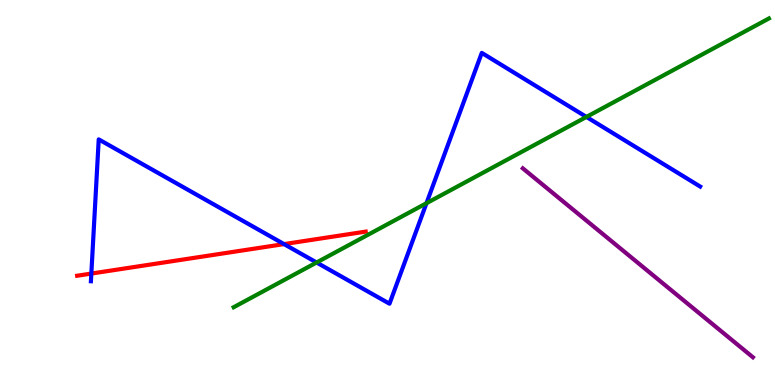[{'lines': ['blue', 'red'], 'intersections': [{'x': 1.18, 'y': 2.89}, {'x': 3.66, 'y': 3.66}]}, {'lines': ['green', 'red'], 'intersections': []}, {'lines': ['purple', 'red'], 'intersections': []}, {'lines': ['blue', 'green'], 'intersections': [{'x': 4.09, 'y': 3.18}, {'x': 5.5, 'y': 4.72}, {'x': 7.57, 'y': 6.96}]}, {'lines': ['blue', 'purple'], 'intersections': []}, {'lines': ['green', 'purple'], 'intersections': []}]